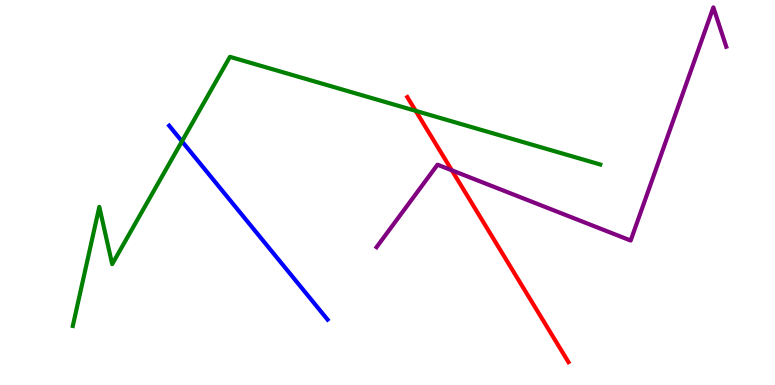[{'lines': ['blue', 'red'], 'intersections': []}, {'lines': ['green', 'red'], 'intersections': [{'x': 5.36, 'y': 7.12}]}, {'lines': ['purple', 'red'], 'intersections': [{'x': 5.83, 'y': 5.58}]}, {'lines': ['blue', 'green'], 'intersections': [{'x': 2.35, 'y': 6.33}]}, {'lines': ['blue', 'purple'], 'intersections': []}, {'lines': ['green', 'purple'], 'intersections': []}]